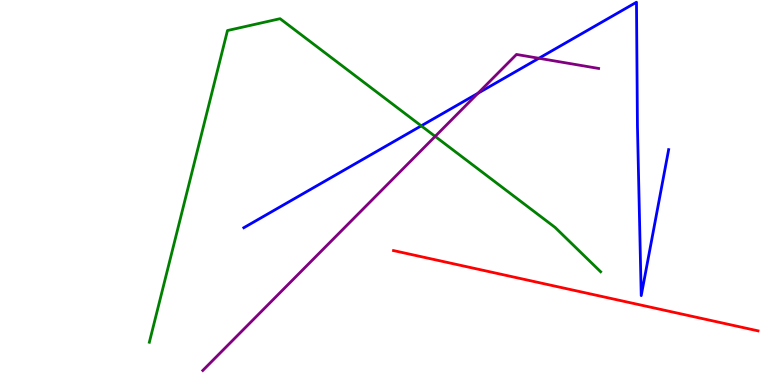[{'lines': ['blue', 'red'], 'intersections': []}, {'lines': ['green', 'red'], 'intersections': []}, {'lines': ['purple', 'red'], 'intersections': []}, {'lines': ['blue', 'green'], 'intersections': [{'x': 5.44, 'y': 6.73}]}, {'lines': ['blue', 'purple'], 'intersections': [{'x': 6.17, 'y': 7.58}, {'x': 6.95, 'y': 8.49}]}, {'lines': ['green', 'purple'], 'intersections': [{'x': 5.61, 'y': 6.46}]}]